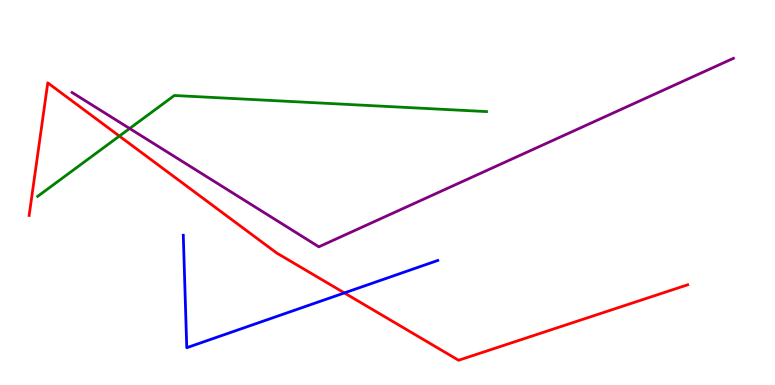[{'lines': ['blue', 'red'], 'intersections': [{'x': 4.44, 'y': 2.39}]}, {'lines': ['green', 'red'], 'intersections': [{'x': 1.54, 'y': 6.47}]}, {'lines': ['purple', 'red'], 'intersections': []}, {'lines': ['blue', 'green'], 'intersections': []}, {'lines': ['blue', 'purple'], 'intersections': []}, {'lines': ['green', 'purple'], 'intersections': [{'x': 1.67, 'y': 6.66}]}]